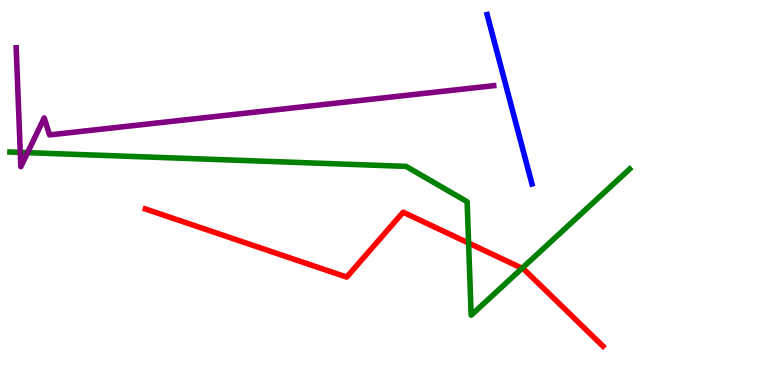[{'lines': ['blue', 'red'], 'intersections': []}, {'lines': ['green', 'red'], 'intersections': [{'x': 6.05, 'y': 3.69}, {'x': 6.74, 'y': 3.03}]}, {'lines': ['purple', 'red'], 'intersections': []}, {'lines': ['blue', 'green'], 'intersections': []}, {'lines': ['blue', 'purple'], 'intersections': []}, {'lines': ['green', 'purple'], 'intersections': [{'x': 0.261, 'y': 6.04}, {'x': 0.356, 'y': 6.04}]}]